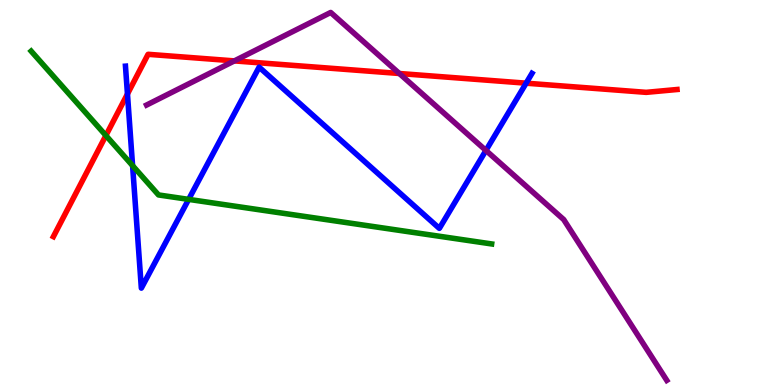[{'lines': ['blue', 'red'], 'intersections': [{'x': 1.64, 'y': 7.56}, {'x': 6.79, 'y': 7.84}]}, {'lines': ['green', 'red'], 'intersections': [{'x': 1.37, 'y': 6.48}]}, {'lines': ['purple', 'red'], 'intersections': [{'x': 3.02, 'y': 8.42}, {'x': 5.15, 'y': 8.09}]}, {'lines': ['blue', 'green'], 'intersections': [{'x': 1.71, 'y': 5.7}, {'x': 2.43, 'y': 4.82}]}, {'lines': ['blue', 'purple'], 'intersections': [{'x': 6.27, 'y': 6.09}]}, {'lines': ['green', 'purple'], 'intersections': []}]